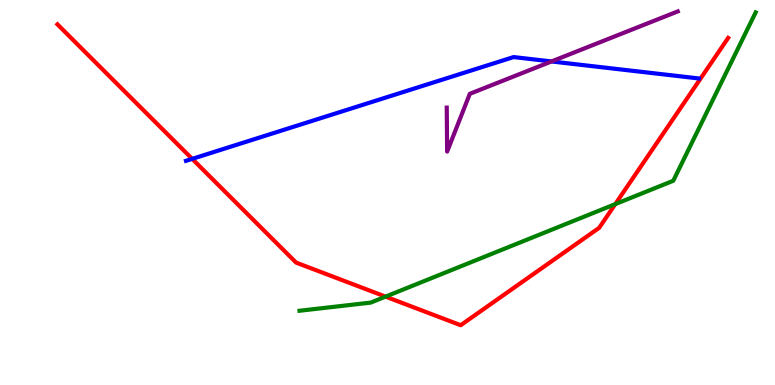[{'lines': ['blue', 'red'], 'intersections': [{'x': 2.48, 'y': 5.87}]}, {'lines': ['green', 'red'], 'intersections': [{'x': 4.97, 'y': 2.3}, {'x': 7.94, 'y': 4.7}]}, {'lines': ['purple', 'red'], 'intersections': []}, {'lines': ['blue', 'green'], 'intersections': []}, {'lines': ['blue', 'purple'], 'intersections': [{'x': 7.12, 'y': 8.4}]}, {'lines': ['green', 'purple'], 'intersections': []}]